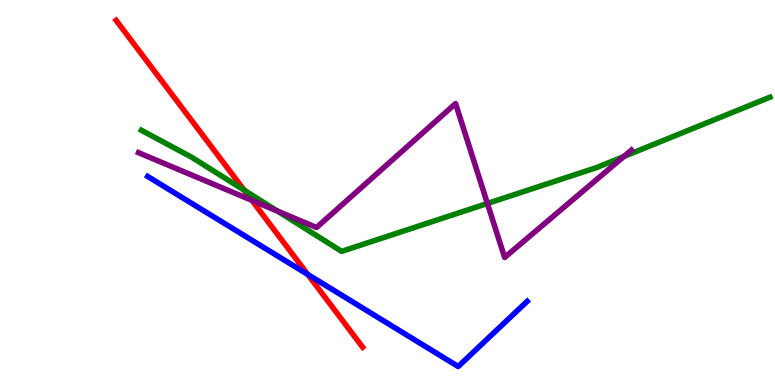[{'lines': ['blue', 'red'], 'intersections': [{'x': 3.97, 'y': 2.87}]}, {'lines': ['green', 'red'], 'intersections': [{'x': 3.15, 'y': 5.06}]}, {'lines': ['purple', 'red'], 'intersections': [{'x': 3.25, 'y': 4.8}]}, {'lines': ['blue', 'green'], 'intersections': []}, {'lines': ['blue', 'purple'], 'intersections': []}, {'lines': ['green', 'purple'], 'intersections': [{'x': 3.58, 'y': 4.52}, {'x': 6.29, 'y': 4.72}, {'x': 8.05, 'y': 5.94}]}]